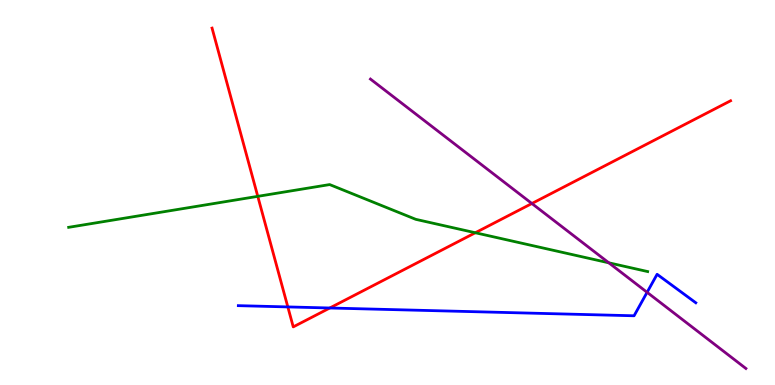[{'lines': ['blue', 'red'], 'intersections': [{'x': 3.71, 'y': 2.03}, {'x': 4.26, 'y': 2.0}]}, {'lines': ['green', 'red'], 'intersections': [{'x': 3.33, 'y': 4.9}, {'x': 6.13, 'y': 3.95}]}, {'lines': ['purple', 'red'], 'intersections': [{'x': 6.86, 'y': 4.71}]}, {'lines': ['blue', 'green'], 'intersections': []}, {'lines': ['blue', 'purple'], 'intersections': [{'x': 8.35, 'y': 2.41}]}, {'lines': ['green', 'purple'], 'intersections': [{'x': 7.86, 'y': 3.17}]}]